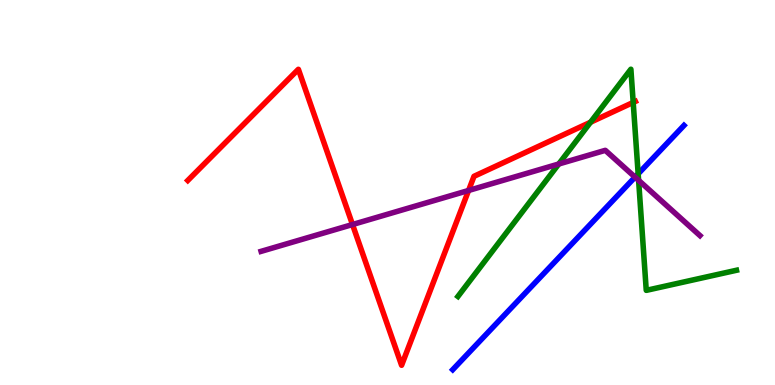[{'lines': ['blue', 'red'], 'intersections': []}, {'lines': ['green', 'red'], 'intersections': [{'x': 7.62, 'y': 6.83}, {'x': 8.17, 'y': 7.34}]}, {'lines': ['purple', 'red'], 'intersections': [{'x': 4.55, 'y': 4.17}, {'x': 6.05, 'y': 5.05}]}, {'lines': ['blue', 'green'], 'intersections': [{'x': 8.23, 'y': 5.48}]}, {'lines': ['blue', 'purple'], 'intersections': [{'x': 8.19, 'y': 5.4}]}, {'lines': ['green', 'purple'], 'intersections': [{'x': 7.21, 'y': 5.74}, {'x': 8.24, 'y': 5.32}]}]